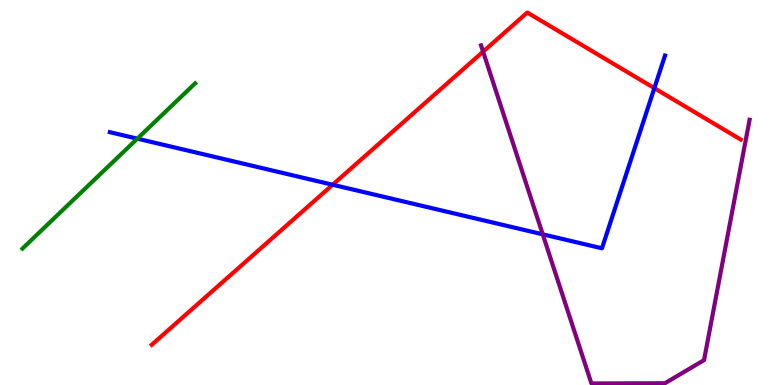[{'lines': ['blue', 'red'], 'intersections': [{'x': 4.29, 'y': 5.2}, {'x': 8.44, 'y': 7.71}]}, {'lines': ['green', 'red'], 'intersections': []}, {'lines': ['purple', 'red'], 'intersections': [{'x': 6.23, 'y': 8.66}]}, {'lines': ['blue', 'green'], 'intersections': [{'x': 1.77, 'y': 6.4}]}, {'lines': ['blue', 'purple'], 'intersections': [{'x': 7.0, 'y': 3.91}]}, {'lines': ['green', 'purple'], 'intersections': []}]